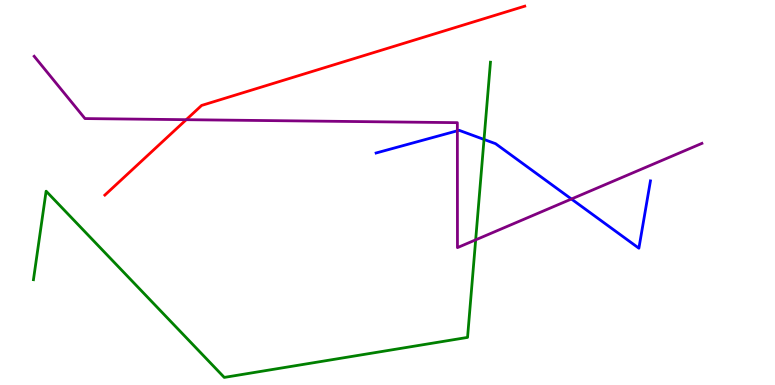[{'lines': ['blue', 'red'], 'intersections': []}, {'lines': ['green', 'red'], 'intersections': []}, {'lines': ['purple', 'red'], 'intersections': [{'x': 2.4, 'y': 6.89}]}, {'lines': ['blue', 'green'], 'intersections': [{'x': 6.25, 'y': 6.38}]}, {'lines': ['blue', 'purple'], 'intersections': [{'x': 5.9, 'y': 6.6}, {'x': 7.37, 'y': 4.83}]}, {'lines': ['green', 'purple'], 'intersections': [{'x': 6.14, 'y': 3.77}]}]